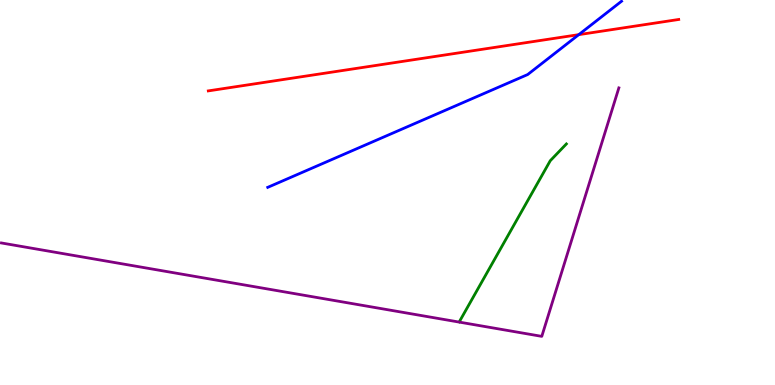[{'lines': ['blue', 'red'], 'intersections': [{'x': 7.47, 'y': 9.1}]}, {'lines': ['green', 'red'], 'intersections': []}, {'lines': ['purple', 'red'], 'intersections': []}, {'lines': ['blue', 'green'], 'intersections': []}, {'lines': ['blue', 'purple'], 'intersections': []}, {'lines': ['green', 'purple'], 'intersections': []}]